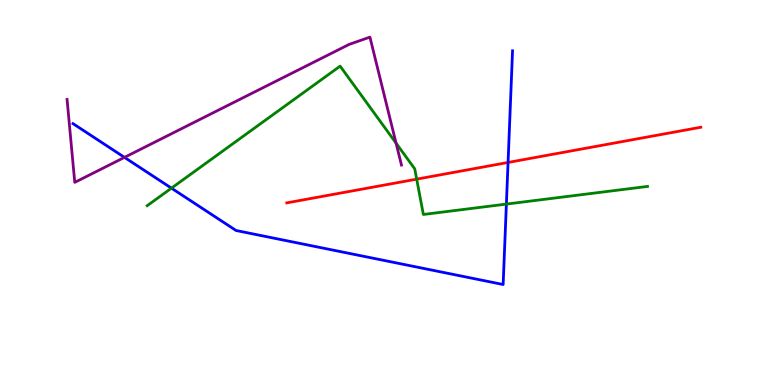[{'lines': ['blue', 'red'], 'intersections': [{'x': 6.56, 'y': 5.78}]}, {'lines': ['green', 'red'], 'intersections': [{'x': 5.38, 'y': 5.35}]}, {'lines': ['purple', 'red'], 'intersections': []}, {'lines': ['blue', 'green'], 'intersections': [{'x': 2.21, 'y': 5.11}, {'x': 6.53, 'y': 4.7}]}, {'lines': ['blue', 'purple'], 'intersections': [{'x': 1.61, 'y': 5.91}]}, {'lines': ['green', 'purple'], 'intersections': [{'x': 5.11, 'y': 6.28}]}]